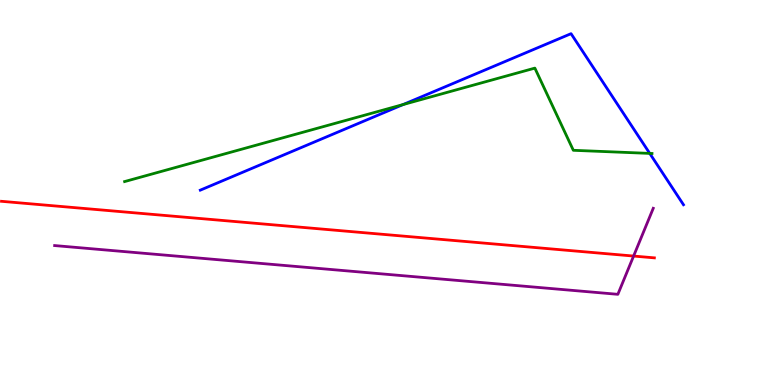[{'lines': ['blue', 'red'], 'intersections': []}, {'lines': ['green', 'red'], 'intersections': []}, {'lines': ['purple', 'red'], 'intersections': [{'x': 8.18, 'y': 3.35}]}, {'lines': ['blue', 'green'], 'intersections': [{'x': 5.2, 'y': 7.28}, {'x': 8.38, 'y': 6.02}]}, {'lines': ['blue', 'purple'], 'intersections': []}, {'lines': ['green', 'purple'], 'intersections': []}]